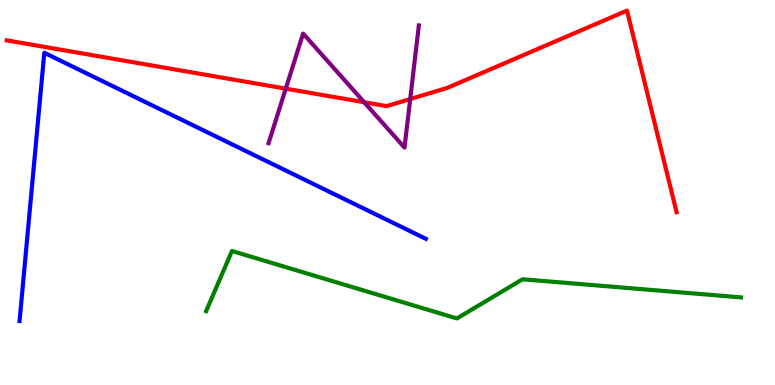[{'lines': ['blue', 'red'], 'intersections': []}, {'lines': ['green', 'red'], 'intersections': []}, {'lines': ['purple', 'red'], 'intersections': [{'x': 3.69, 'y': 7.7}, {'x': 4.7, 'y': 7.34}, {'x': 5.29, 'y': 7.43}]}, {'lines': ['blue', 'green'], 'intersections': []}, {'lines': ['blue', 'purple'], 'intersections': []}, {'lines': ['green', 'purple'], 'intersections': []}]